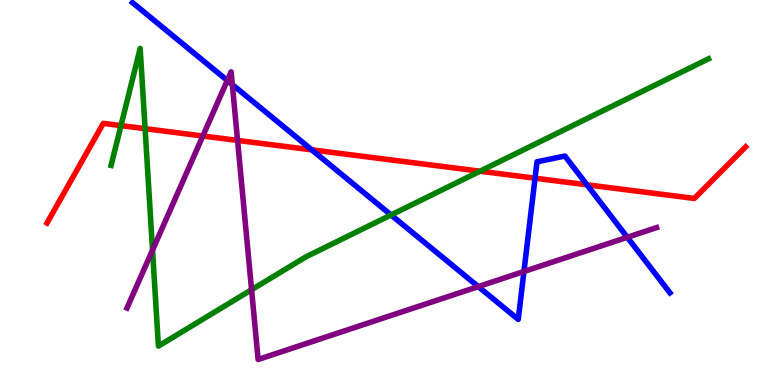[{'lines': ['blue', 'red'], 'intersections': [{'x': 4.02, 'y': 6.11}, {'x': 6.9, 'y': 5.37}, {'x': 7.57, 'y': 5.2}]}, {'lines': ['green', 'red'], 'intersections': [{'x': 1.56, 'y': 6.74}, {'x': 1.87, 'y': 6.66}, {'x': 6.19, 'y': 5.55}]}, {'lines': ['purple', 'red'], 'intersections': [{'x': 2.62, 'y': 6.47}, {'x': 3.07, 'y': 6.35}]}, {'lines': ['blue', 'green'], 'intersections': [{'x': 5.05, 'y': 4.42}]}, {'lines': ['blue', 'purple'], 'intersections': [{'x': 2.93, 'y': 7.91}, {'x': 3.0, 'y': 7.8}, {'x': 6.17, 'y': 2.56}, {'x': 6.76, 'y': 2.95}, {'x': 8.09, 'y': 3.84}]}, {'lines': ['green', 'purple'], 'intersections': [{'x': 1.97, 'y': 3.5}, {'x': 3.25, 'y': 2.47}]}]